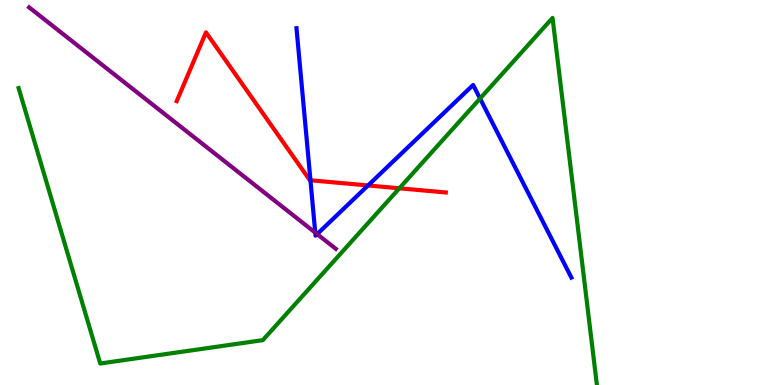[{'lines': ['blue', 'red'], 'intersections': [{'x': 4.01, 'y': 5.32}, {'x': 4.75, 'y': 5.18}]}, {'lines': ['green', 'red'], 'intersections': [{'x': 5.15, 'y': 5.11}]}, {'lines': ['purple', 'red'], 'intersections': []}, {'lines': ['blue', 'green'], 'intersections': [{'x': 6.19, 'y': 7.44}]}, {'lines': ['blue', 'purple'], 'intersections': [{'x': 4.07, 'y': 3.96}, {'x': 4.09, 'y': 3.92}]}, {'lines': ['green', 'purple'], 'intersections': []}]